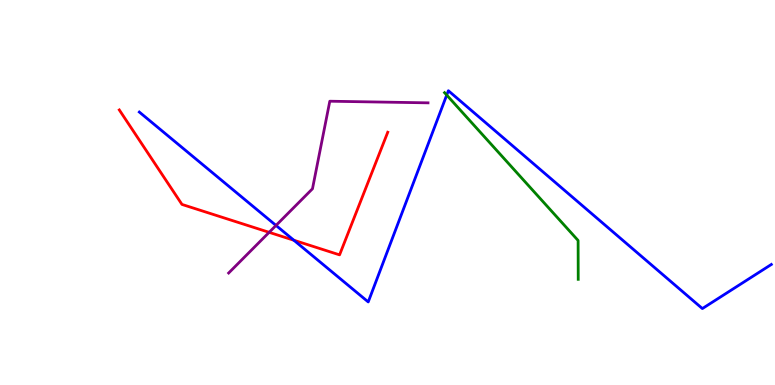[{'lines': ['blue', 'red'], 'intersections': [{'x': 3.79, 'y': 3.76}]}, {'lines': ['green', 'red'], 'intersections': []}, {'lines': ['purple', 'red'], 'intersections': [{'x': 3.47, 'y': 3.97}]}, {'lines': ['blue', 'green'], 'intersections': [{'x': 5.76, 'y': 7.53}]}, {'lines': ['blue', 'purple'], 'intersections': [{'x': 3.56, 'y': 4.14}]}, {'lines': ['green', 'purple'], 'intersections': []}]